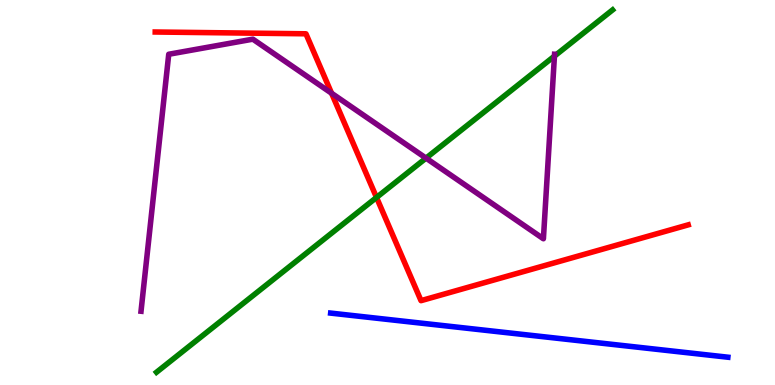[{'lines': ['blue', 'red'], 'intersections': []}, {'lines': ['green', 'red'], 'intersections': [{'x': 4.86, 'y': 4.87}]}, {'lines': ['purple', 'red'], 'intersections': [{'x': 4.28, 'y': 7.58}]}, {'lines': ['blue', 'green'], 'intersections': []}, {'lines': ['blue', 'purple'], 'intersections': []}, {'lines': ['green', 'purple'], 'intersections': [{'x': 5.5, 'y': 5.89}, {'x': 7.15, 'y': 8.54}]}]